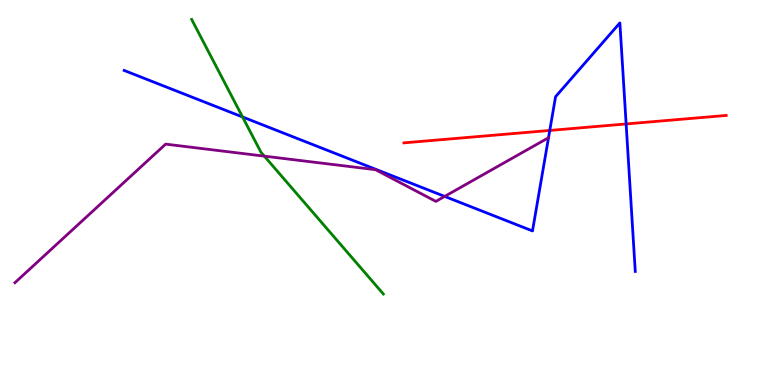[{'lines': ['blue', 'red'], 'intersections': [{'x': 7.09, 'y': 6.61}, {'x': 8.08, 'y': 6.78}]}, {'lines': ['green', 'red'], 'intersections': []}, {'lines': ['purple', 'red'], 'intersections': []}, {'lines': ['blue', 'green'], 'intersections': [{'x': 3.13, 'y': 6.96}]}, {'lines': ['blue', 'purple'], 'intersections': [{'x': 5.74, 'y': 4.9}]}, {'lines': ['green', 'purple'], 'intersections': [{'x': 3.41, 'y': 5.94}]}]